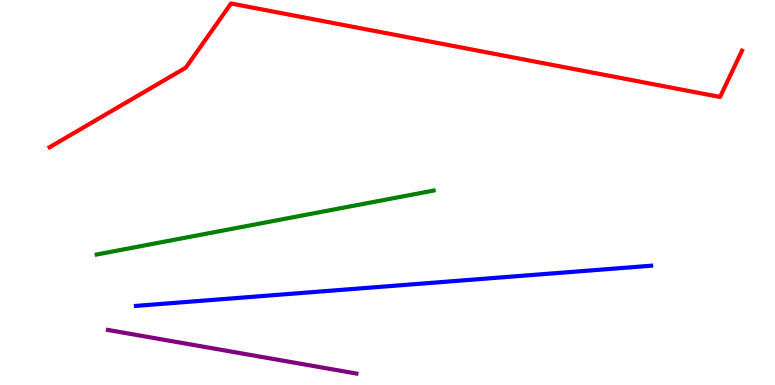[{'lines': ['blue', 'red'], 'intersections': []}, {'lines': ['green', 'red'], 'intersections': []}, {'lines': ['purple', 'red'], 'intersections': []}, {'lines': ['blue', 'green'], 'intersections': []}, {'lines': ['blue', 'purple'], 'intersections': []}, {'lines': ['green', 'purple'], 'intersections': []}]